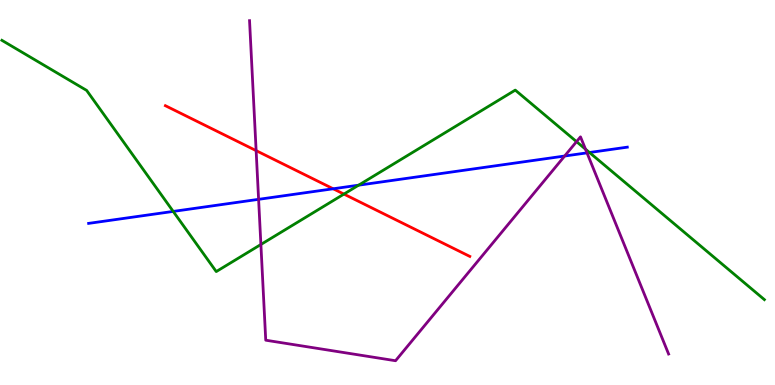[{'lines': ['blue', 'red'], 'intersections': [{'x': 4.3, 'y': 5.1}]}, {'lines': ['green', 'red'], 'intersections': [{'x': 4.44, 'y': 4.96}]}, {'lines': ['purple', 'red'], 'intersections': [{'x': 3.3, 'y': 6.09}]}, {'lines': ['blue', 'green'], 'intersections': [{'x': 2.23, 'y': 4.51}, {'x': 4.63, 'y': 5.19}, {'x': 7.61, 'y': 6.04}]}, {'lines': ['blue', 'purple'], 'intersections': [{'x': 3.34, 'y': 4.82}, {'x': 7.29, 'y': 5.95}, {'x': 7.57, 'y': 6.03}]}, {'lines': ['green', 'purple'], 'intersections': [{'x': 3.37, 'y': 3.65}, {'x': 7.44, 'y': 6.32}, {'x': 7.55, 'y': 6.12}]}]